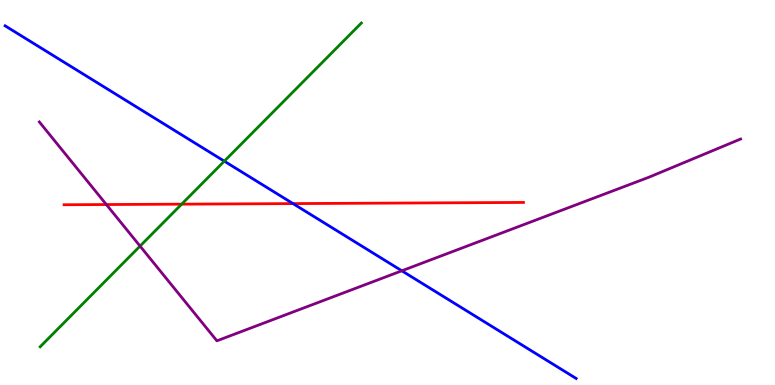[{'lines': ['blue', 'red'], 'intersections': [{'x': 3.78, 'y': 4.71}]}, {'lines': ['green', 'red'], 'intersections': [{'x': 2.34, 'y': 4.7}]}, {'lines': ['purple', 'red'], 'intersections': [{'x': 1.37, 'y': 4.69}]}, {'lines': ['blue', 'green'], 'intersections': [{'x': 2.89, 'y': 5.81}]}, {'lines': ['blue', 'purple'], 'intersections': [{'x': 5.18, 'y': 2.97}]}, {'lines': ['green', 'purple'], 'intersections': [{'x': 1.81, 'y': 3.61}]}]